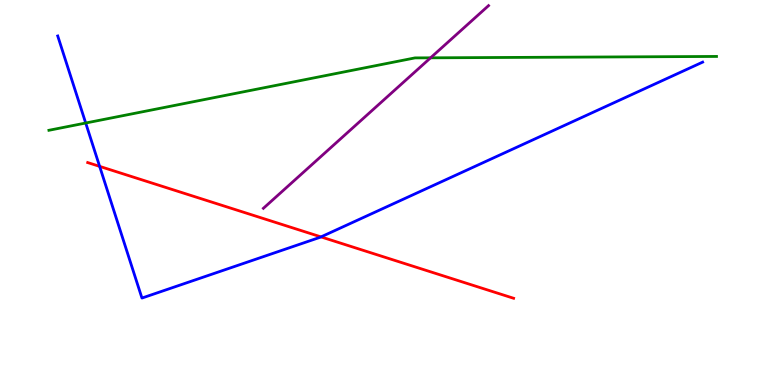[{'lines': ['blue', 'red'], 'intersections': [{'x': 1.29, 'y': 5.68}, {'x': 4.14, 'y': 3.85}]}, {'lines': ['green', 'red'], 'intersections': []}, {'lines': ['purple', 'red'], 'intersections': []}, {'lines': ['blue', 'green'], 'intersections': [{'x': 1.11, 'y': 6.8}]}, {'lines': ['blue', 'purple'], 'intersections': []}, {'lines': ['green', 'purple'], 'intersections': [{'x': 5.56, 'y': 8.5}]}]